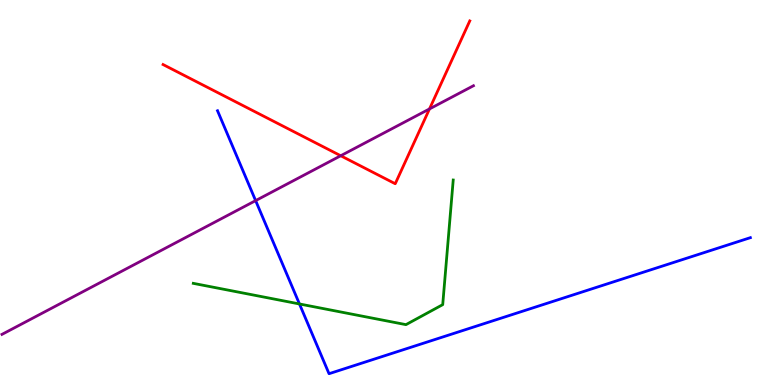[{'lines': ['blue', 'red'], 'intersections': []}, {'lines': ['green', 'red'], 'intersections': []}, {'lines': ['purple', 'red'], 'intersections': [{'x': 4.4, 'y': 5.95}, {'x': 5.54, 'y': 7.17}]}, {'lines': ['blue', 'green'], 'intersections': [{'x': 3.86, 'y': 2.1}]}, {'lines': ['blue', 'purple'], 'intersections': [{'x': 3.3, 'y': 4.79}]}, {'lines': ['green', 'purple'], 'intersections': []}]